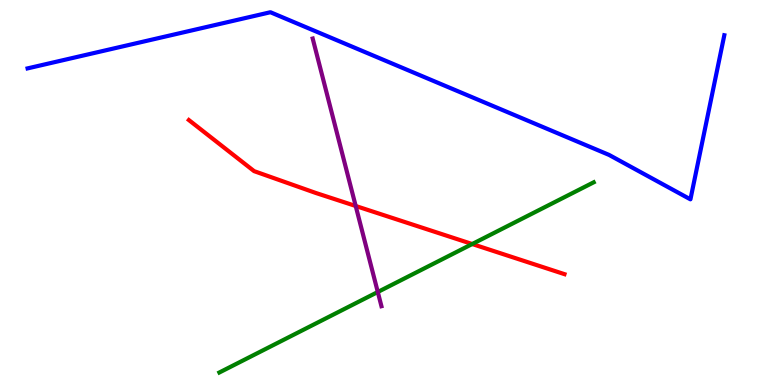[{'lines': ['blue', 'red'], 'intersections': []}, {'lines': ['green', 'red'], 'intersections': [{'x': 6.09, 'y': 3.66}]}, {'lines': ['purple', 'red'], 'intersections': [{'x': 4.59, 'y': 4.65}]}, {'lines': ['blue', 'green'], 'intersections': []}, {'lines': ['blue', 'purple'], 'intersections': []}, {'lines': ['green', 'purple'], 'intersections': [{'x': 4.87, 'y': 2.42}]}]